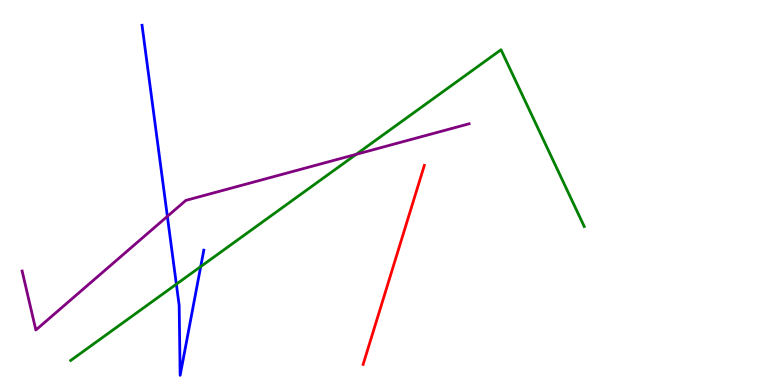[{'lines': ['blue', 'red'], 'intersections': []}, {'lines': ['green', 'red'], 'intersections': []}, {'lines': ['purple', 'red'], 'intersections': []}, {'lines': ['blue', 'green'], 'intersections': [{'x': 2.28, 'y': 2.62}, {'x': 2.59, 'y': 3.08}]}, {'lines': ['blue', 'purple'], 'intersections': [{'x': 2.16, 'y': 4.38}]}, {'lines': ['green', 'purple'], 'intersections': [{'x': 4.6, 'y': 5.99}]}]